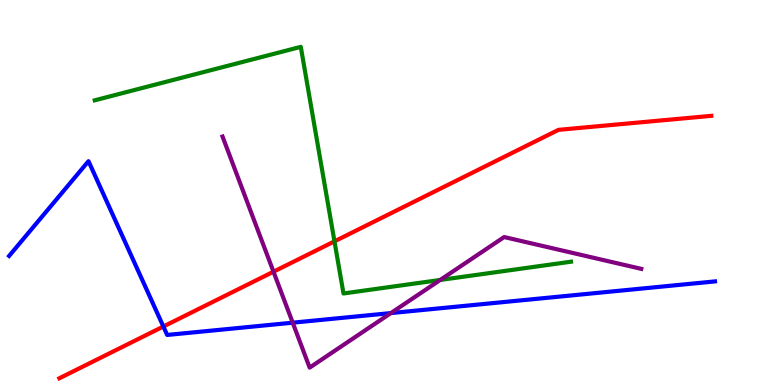[{'lines': ['blue', 'red'], 'intersections': [{'x': 2.11, 'y': 1.52}]}, {'lines': ['green', 'red'], 'intersections': [{'x': 4.32, 'y': 3.73}]}, {'lines': ['purple', 'red'], 'intersections': [{'x': 3.53, 'y': 2.94}]}, {'lines': ['blue', 'green'], 'intersections': []}, {'lines': ['blue', 'purple'], 'intersections': [{'x': 3.78, 'y': 1.62}, {'x': 5.04, 'y': 1.87}]}, {'lines': ['green', 'purple'], 'intersections': [{'x': 5.68, 'y': 2.73}]}]